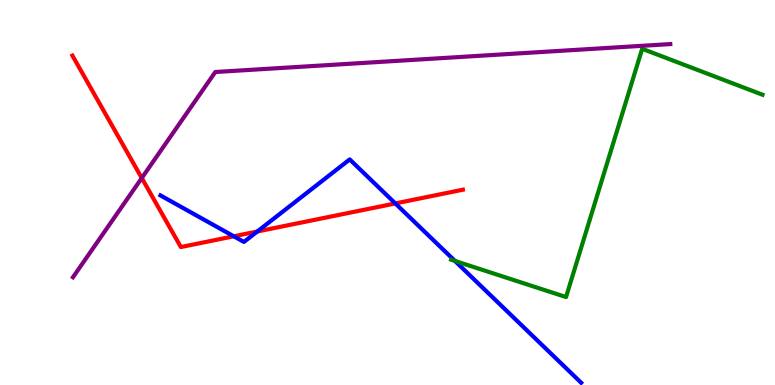[{'lines': ['blue', 'red'], 'intersections': [{'x': 3.02, 'y': 3.86}, {'x': 3.32, 'y': 3.99}, {'x': 5.1, 'y': 4.72}]}, {'lines': ['green', 'red'], 'intersections': []}, {'lines': ['purple', 'red'], 'intersections': [{'x': 1.83, 'y': 5.38}]}, {'lines': ['blue', 'green'], 'intersections': [{'x': 5.87, 'y': 3.22}]}, {'lines': ['blue', 'purple'], 'intersections': []}, {'lines': ['green', 'purple'], 'intersections': []}]